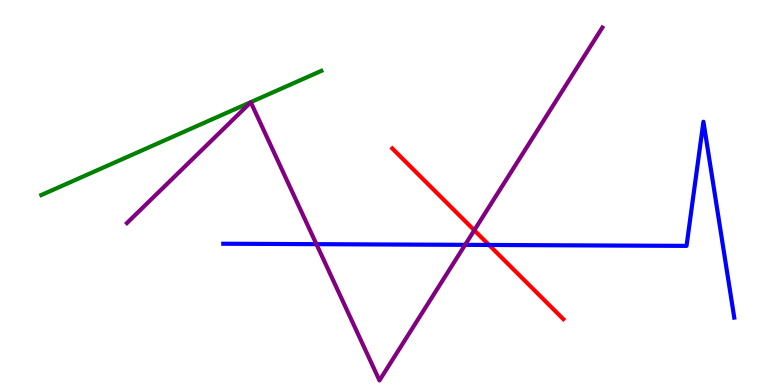[{'lines': ['blue', 'red'], 'intersections': [{'x': 6.31, 'y': 3.64}]}, {'lines': ['green', 'red'], 'intersections': []}, {'lines': ['purple', 'red'], 'intersections': [{'x': 6.12, 'y': 4.02}]}, {'lines': ['blue', 'green'], 'intersections': []}, {'lines': ['blue', 'purple'], 'intersections': [{'x': 4.08, 'y': 3.66}, {'x': 6.0, 'y': 3.64}]}, {'lines': ['green', 'purple'], 'intersections': []}]